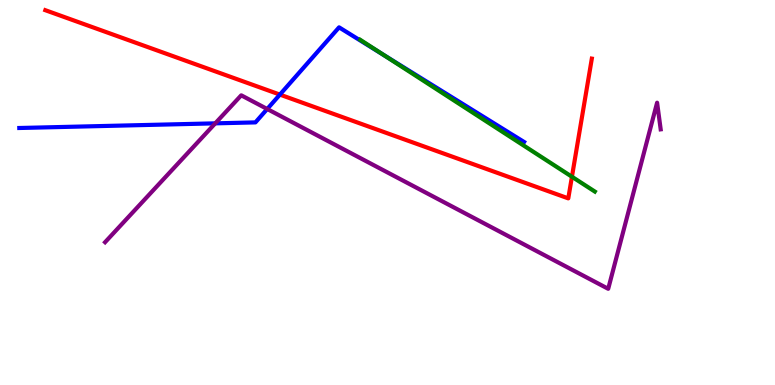[{'lines': ['blue', 'red'], 'intersections': [{'x': 3.61, 'y': 7.54}]}, {'lines': ['green', 'red'], 'intersections': [{'x': 7.38, 'y': 5.41}]}, {'lines': ['purple', 'red'], 'intersections': []}, {'lines': ['blue', 'green'], 'intersections': [{'x': 4.95, 'y': 8.58}]}, {'lines': ['blue', 'purple'], 'intersections': [{'x': 2.78, 'y': 6.8}, {'x': 3.45, 'y': 7.17}]}, {'lines': ['green', 'purple'], 'intersections': []}]